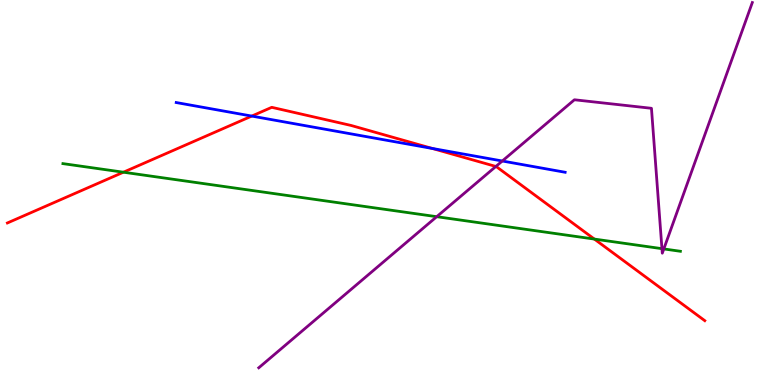[{'lines': ['blue', 'red'], 'intersections': [{'x': 3.25, 'y': 6.98}, {'x': 5.58, 'y': 6.14}]}, {'lines': ['green', 'red'], 'intersections': [{'x': 1.59, 'y': 5.53}, {'x': 7.67, 'y': 3.79}]}, {'lines': ['purple', 'red'], 'intersections': [{'x': 6.4, 'y': 5.68}]}, {'lines': ['blue', 'green'], 'intersections': []}, {'lines': ['blue', 'purple'], 'intersections': [{'x': 6.48, 'y': 5.82}]}, {'lines': ['green', 'purple'], 'intersections': [{'x': 5.64, 'y': 4.37}, {'x': 8.54, 'y': 3.54}, {'x': 8.57, 'y': 3.53}]}]